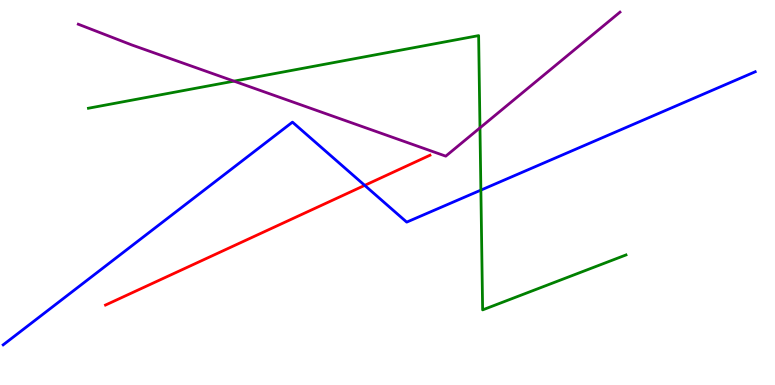[{'lines': ['blue', 'red'], 'intersections': [{'x': 4.71, 'y': 5.19}]}, {'lines': ['green', 'red'], 'intersections': []}, {'lines': ['purple', 'red'], 'intersections': []}, {'lines': ['blue', 'green'], 'intersections': [{'x': 6.2, 'y': 5.06}]}, {'lines': ['blue', 'purple'], 'intersections': []}, {'lines': ['green', 'purple'], 'intersections': [{'x': 3.02, 'y': 7.89}, {'x': 6.19, 'y': 6.68}]}]